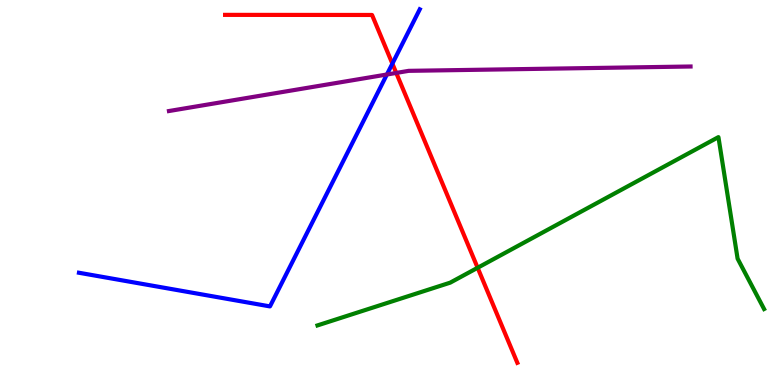[{'lines': ['blue', 'red'], 'intersections': [{'x': 5.06, 'y': 8.35}]}, {'lines': ['green', 'red'], 'intersections': [{'x': 6.16, 'y': 3.04}]}, {'lines': ['purple', 'red'], 'intersections': [{'x': 5.11, 'y': 8.11}]}, {'lines': ['blue', 'green'], 'intersections': []}, {'lines': ['blue', 'purple'], 'intersections': [{'x': 4.99, 'y': 8.06}]}, {'lines': ['green', 'purple'], 'intersections': []}]